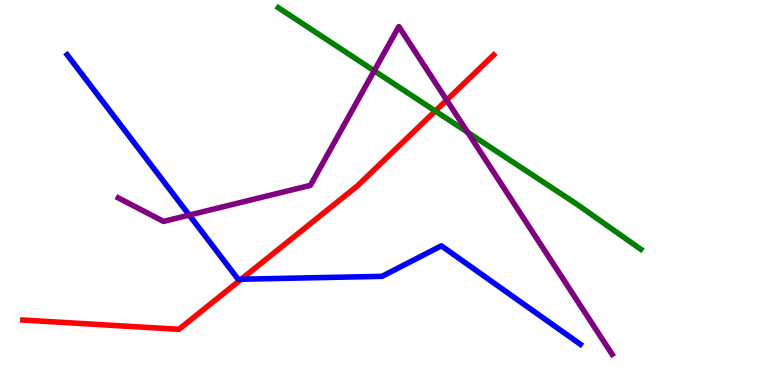[{'lines': ['blue', 'red'], 'intersections': [{'x': 3.11, 'y': 2.75}]}, {'lines': ['green', 'red'], 'intersections': [{'x': 5.62, 'y': 7.12}]}, {'lines': ['purple', 'red'], 'intersections': [{'x': 5.76, 'y': 7.4}]}, {'lines': ['blue', 'green'], 'intersections': []}, {'lines': ['blue', 'purple'], 'intersections': [{'x': 2.44, 'y': 4.41}]}, {'lines': ['green', 'purple'], 'intersections': [{'x': 4.83, 'y': 8.16}, {'x': 6.03, 'y': 6.56}]}]